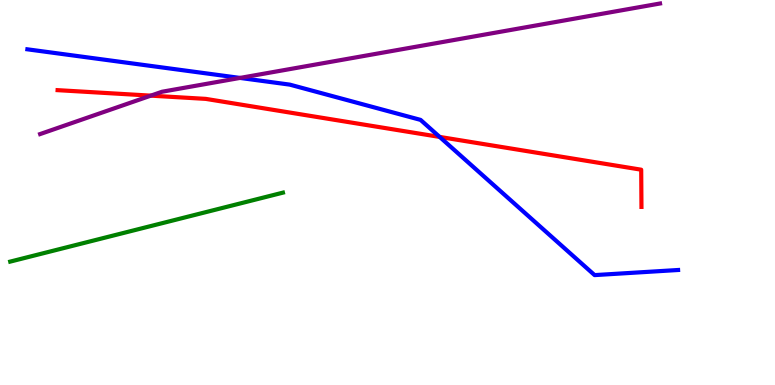[{'lines': ['blue', 'red'], 'intersections': [{'x': 5.67, 'y': 6.44}]}, {'lines': ['green', 'red'], 'intersections': []}, {'lines': ['purple', 'red'], 'intersections': [{'x': 1.95, 'y': 7.52}]}, {'lines': ['blue', 'green'], 'intersections': []}, {'lines': ['blue', 'purple'], 'intersections': [{'x': 3.1, 'y': 7.98}]}, {'lines': ['green', 'purple'], 'intersections': []}]